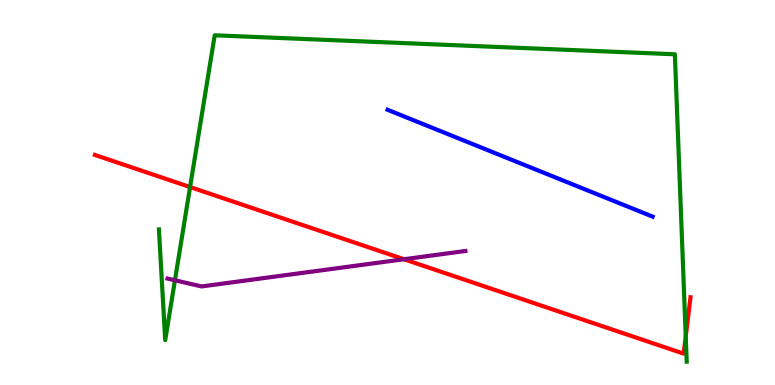[{'lines': ['blue', 'red'], 'intersections': []}, {'lines': ['green', 'red'], 'intersections': [{'x': 2.45, 'y': 5.14}, {'x': 8.85, 'y': 1.26}]}, {'lines': ['purple', 'red'], 'intersections': [{'x': 5.21, 'y': 3.27}]}, {'lines': ['blue', 'green'], 'intersections': []}, {'lines': ['blue', 'purple'], 'intersections': []}, {'lines': ['green', 'purple'], 'intersections': [{'x': 2.26, 'y': 2.72}]}]